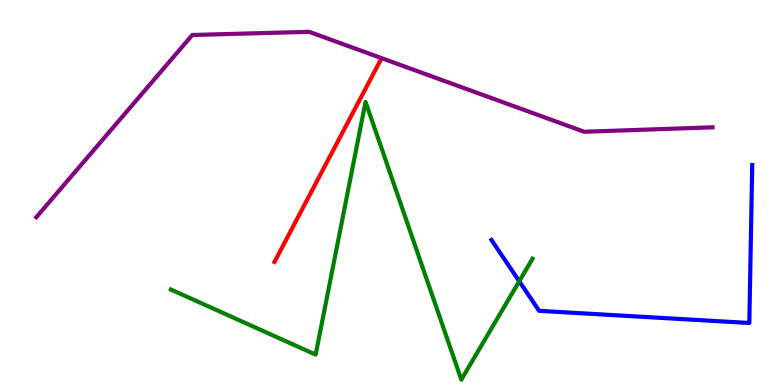[{'lines': ['blue', 'red'], 'intersections': []}, {'lines': ['green', 'red'], 'intersections': []}, {'lines': ['purple', 'red'], 'intersections': []}, {'lines': ['blue', 'green'], 'intersections': [{'x': 6.7, 'y': 2.69}]}, {'lines': ['blue', 'purple'], 'intersections': []}, {'lines': ['green', 'purple'], 'intersections': []}]